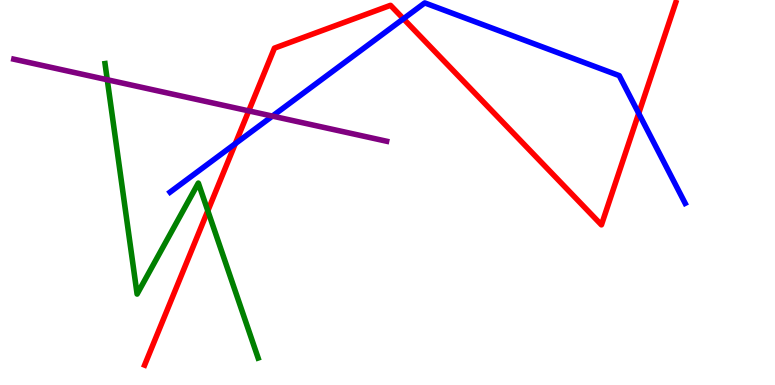[{'lines': ['blue', 'red'], 'intersections': [{'x': 3.04, 'y': 6.27}, {'x': 5.21, 'y': 9.51}, {'x': 8.24, 'y': 7.06}]}, {'lines': ['green', 'red'], 'intersections': [{'x': 2.68, 'y': 4.52}]}, {'lines': ['purple', 'red'], 'intersections': [{'x': 3.21, 'y': 7.12}]}, {'lines': ['blue', 'green'], 'intersections': []}, {'lines': ['blue', 'purple'], 'intersections': [{'x': 3.52, 'y': 6.98}]}, {'lines': ['green', 'purple'], 'intersections': [{'x': 1.38, 'y': 7.93}]}]